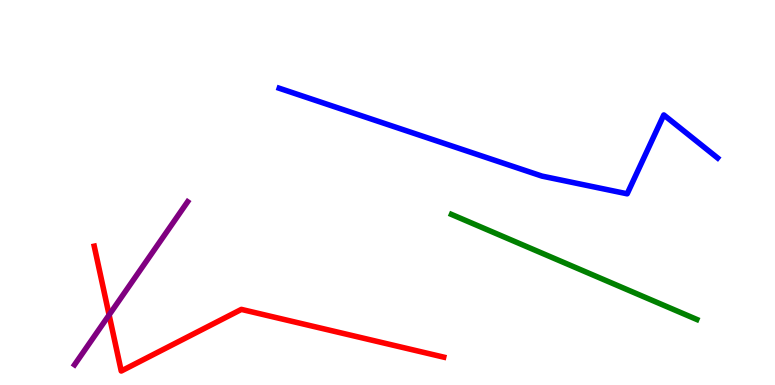[{'lines': ['blue', 'red'], 'intersections': []}, {'lines': ['green', 'red'], 'intersections': []}, {'lines': ['purple', 'red'], 'intersections': [{'x': 1.41, 'y': 1.82}]}, {'lines': ['blue', 'green'], 'intersections': []}, {'lines': ['blue', 'purple'], 'intersections': []}, {'lines': ['green', 'purple'], 'intersections': []}]